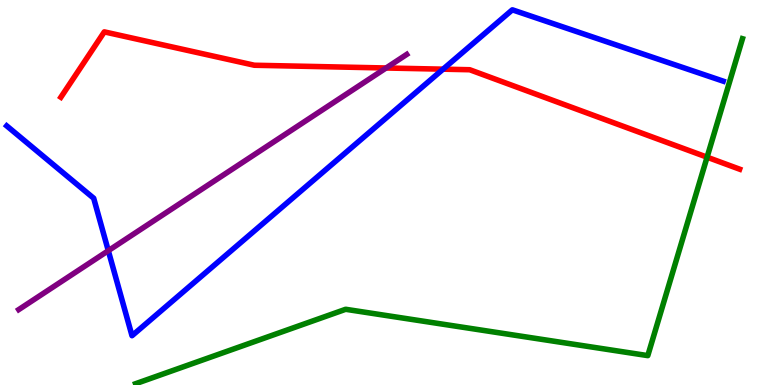[{'lines': ['blue', 'red'], 'intersections': [{'x': 5.72, 'y': 8.2}]}, {'lines': ['green', 'red'], 'intersections': [{'x': 9.12, 'y': 5.92}]}, {'lines': ['purple', 'red'], 'intersections': [{'x': 4.98, 'y': 8.23}]}, {'lines': ['blue', 'green'], 'intersections': []}, {'lines': ['blue', 'purple'], 'intersections': [{'x': 1.4, 'y': 3.49}]}, {'lines': ['green', 'purple'], 'intersections': []}]